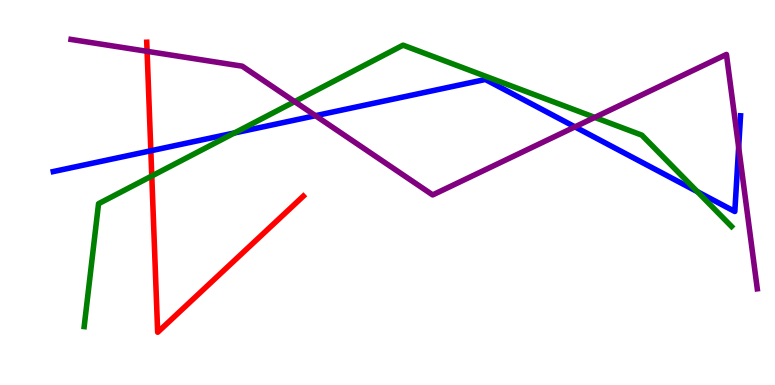[{'lines': ['blue', 'red'], 'intersections': [{'x': 1.95, 'y': 6.08}]}, {'lines': ['green', 'red'], 'intersections': [{'x': 1.96, 'y': 5.43}]}, {'lines': ['purple', 'red'], 'intersections': [{'x': 1.9, 'y': 8.67}]}, {'lines': ['blue', 'green'], 'intersections': [{'x': 3.03, 'y': 6.55}, {'x': 9.0, 'y': 5.02}]}, {'lines': ['blue', 'purple'], 'intersections': [{'x': 4.07, 'y': 7.0}, {'x': 7.42, 'y': 6.7}, {'x': 9.53, 'y': 6.17}]}, {'lines': ['green', 'purple'], 'intersections': [{'x': 3.8, 'y': 7.36}, {'x': 7.67, 'y': 6.95}]}]